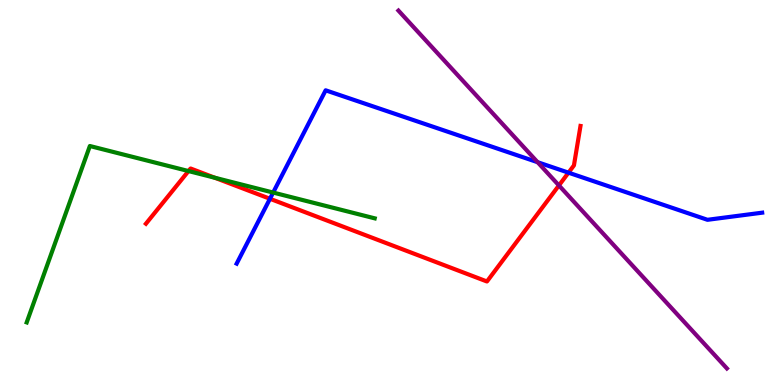[{'lines': ['blue', 'red'], 'intersections': [{'x': 3.48, 'y': 4.84}, {'x': 7.34, 'y': 5.52}]}, {'lines': ['green', 'red'], 'intersections': [{'x': 2.43, 'y': 5.56}, {'x': 2.77, 'y': 5.38}]}, {'lines': ['purple', 'red'], 'intersections': [{'x': 7.21, 'y': 5.18}]}, {'lines': ['blue', 'green'], 'intersections': [{'x': 3.52, 'y': 5.0}]}, {'lines': ['blue', 'purple'], 'intersections': [{'x': 6.94, 'y': 5.79}]}, {'lines': ['green', 'purple'], 'intersections': []}]